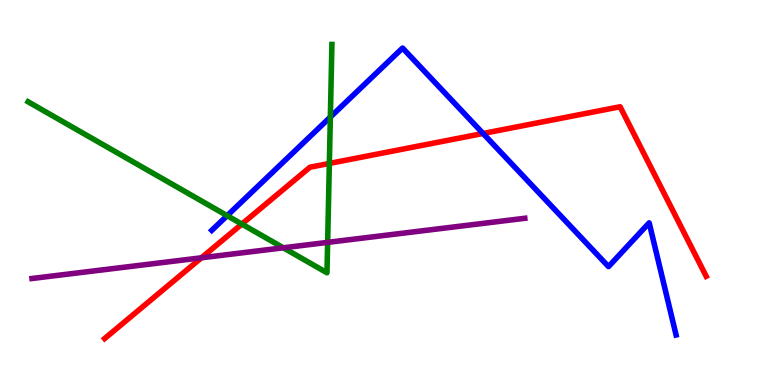[{'lines': ['blue', 'red'], 'intersections': [{'x': 6.23, 'y': 6.53}]}, {'lines': ['green', 'red'], 'intersections': [{'x': 3.12, 'y': 4.18}, {'x': 4.25, 'y': 5.75}]}, {'lines': ['purple', 'red'], 'intersections': [{'x': 2.6, 'y': 3.3}]}, {'lines': ['blue', 'green'], 'intersections': [{'x': 2.93, 'y': 4.4}, {'x': 4.26, 'y': 6.96}]}, {'lines': ['blue', 'purple'], 'intersections': []}, {'lines': ['green', 'purple'], 'intersections': [{'x': 3.66, 'y': 3.56}, {'x': 4.23, 'y': 3.7}]}]